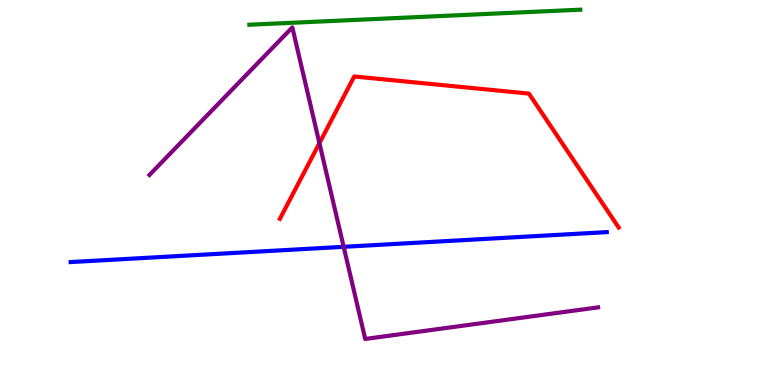[{'lines': ['blue', 'red'], 'intersections': []}, {'lines': ['green', 'red'], 'intersections': []}, {'lines': ['purple', 'red'], 'intersections': [{'x': 4.12, 'y': 6.28}]}, {'lines': ['blue', 'green'], 'intersections': []}, {'lines': ['blue', 'purple'], 'intersections': [{'x': 4.43, 'y': 3.59}]}, {'lines': ['green', 'purple'], 'intersections': []}]